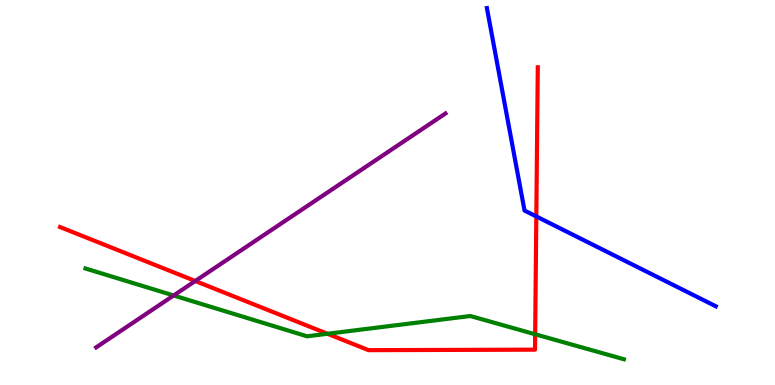[{'lines': ['blue', 'red'], 'intersections': [{'x': 6.92, 'y': 4.38}]}, {'lines': ['green', 'red'], 'intersections': [{'x': 4.23, 'y': 1.33}, {'x': 6.91, 'y': 1.32}]}, {'lines': ['purple', 'red'], 'intersections': [{'x': 2.52, 'y': 2.7}]}, {'lines': ['blue', 'green'], 'intersections': []}, {'lines': ['blue', 'purple'], 'intersections': []}, {'lines': ['green', 'purple'], 'intersections': [{'x': 2.24, 'y': 2.33}]}]